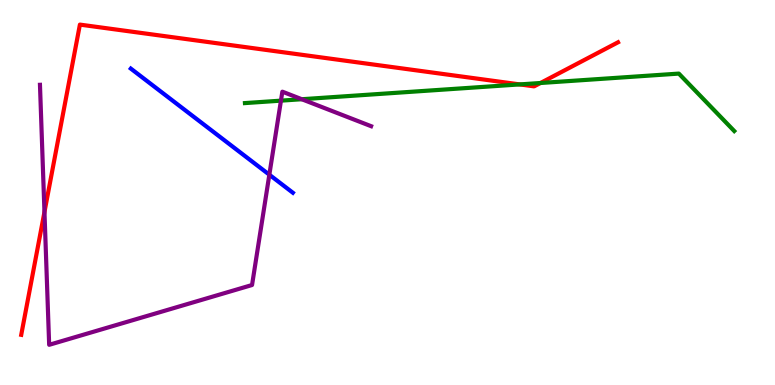[{'lines': ['blue', 'red'], 'intersections': []}, {'lines': ['green', 'red'], 'intersections': [{'x': 6.71, 'y': 7.81}, {'x': 6.97, 'y': 7.84}]}, {'lines': ['purple', 'red'], 'intersections': [{'x': 0.574, 'y': 4.49}]}, {'lines': ['blue', 'green'], 'intersections': []}, {'lines': ['blue', 'purple'], 'intersections': [{'x': 3.48, 'y': 5.46}]}, {'lines': ['green', 'purple'], 'intersections': [{'x': 3.63, 'y': 7.39}, {'x': 3.89, 'y': 7.42}]}]